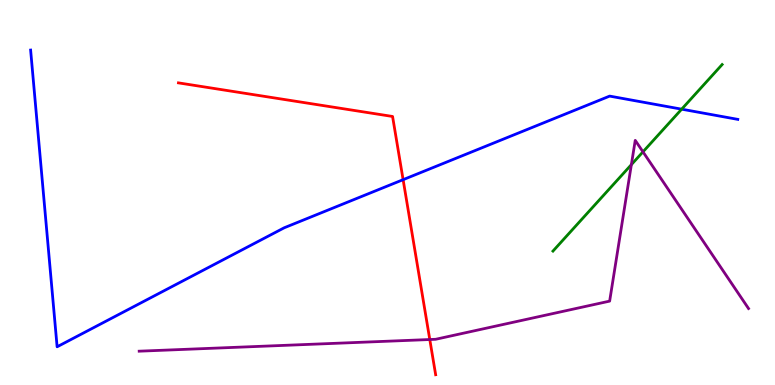[{'lines': ['blue', 'red'], 'intersections': [{'x': 5.2, 'y': 5.33}]}, {'lines': ['green', 'red'], 'intersections': []}, {'lines': ['purple', 'red'], 'intersections': [{'x': 5.55, 'y': 1.18}]}, {'lines': ['blue', 'green'], 'intersections': [{'x': 8.8, 'y': 7.16}]}, {'lines': ['blue', 'purple'], 'intersections': []}, {'lines': ['green', 'purple'], 'intersections': [{'x': 8.15, 'y': 5.72}, {'x': 8.3, 'y': 6.06}]}]